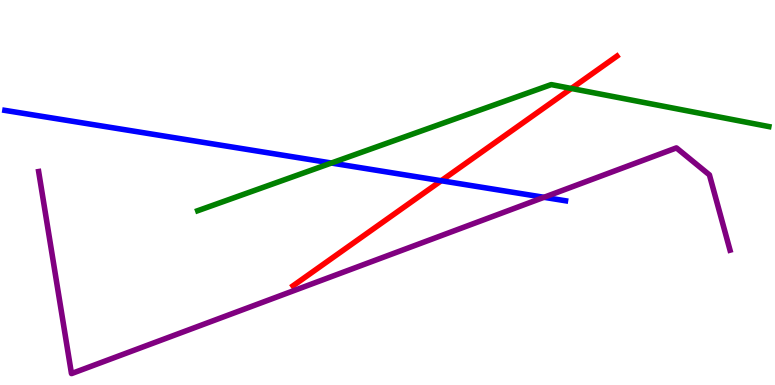[{'lines': ['blue', 'red'], 'intersections': [{'x': 5.69, 'y': 5.31}]}, {'lines': ['green', 'red'], 'intersections': [{'x': 7.37, 'y': 7.7}]}, {'lines': ['purple', 'red'], 'intersections': []}, {'lines': ['blue', 'green'], 'intersections': [{'x': 4.28, 'y': 5.77}]}, {'lines': ['blue', 'purple'], 'intersections': [{'x': 7.02, 'y': 4.88}]}, {'lines': ['green', 'purple'], 'intersections': []}]